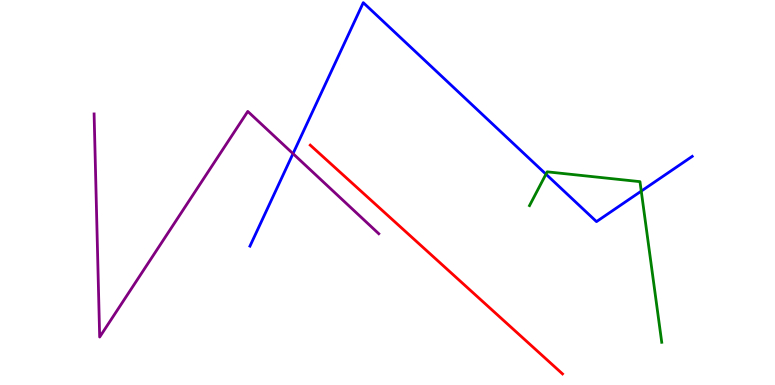[{'lines': ['blue', 'red'], 'intersections': []}, {'lines': ['green', 'red'], 'intersections': []}, {'lines': ['purple', 'red'], 'intersections': []}, {'lines': ['blue', 'green'], 'intersections': [{'x': 7.04, 'y': 5.48}, {'x': 8.27, 'y': 5.04}]}, {'lines': ['blue', 'purple'], 'intersections': [{'x': 3.78, 'y': 6.01}]}, {'lines': ['green', 'purple'], 'intersections': []}]